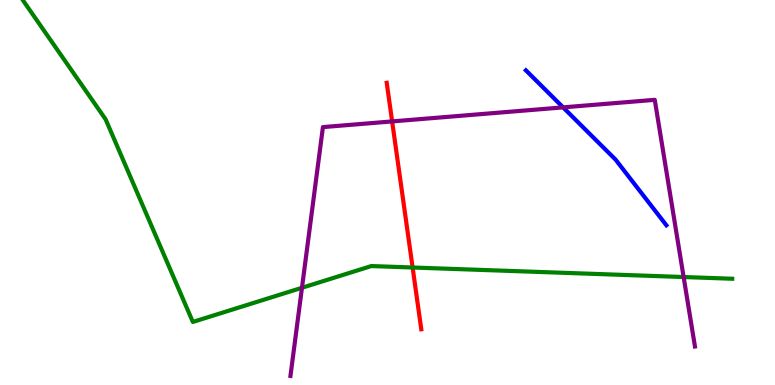[{'lines': ['blue', 'red'], 'intersections': []}, {'lines': ['green', 'red'], 'intersections': [{'x': 5.32, 'y': 3.05}]}, {'lines': ['purple', 'red'], 'intersections': [{'x': 5.06, 'y': 6.85}]}, {'lines': ['blue', 'green'], 'intersections': []}, {'lines': ['blue', 'purple'], 'intersections': [{'x': 7.27, 'y': 7.21}]}, {'lines': ['green', 'purple'], 'intersections': [{'x': 3.9, 'y': 2.53}, {'x': 8.82, 'y': 2.8}]}]